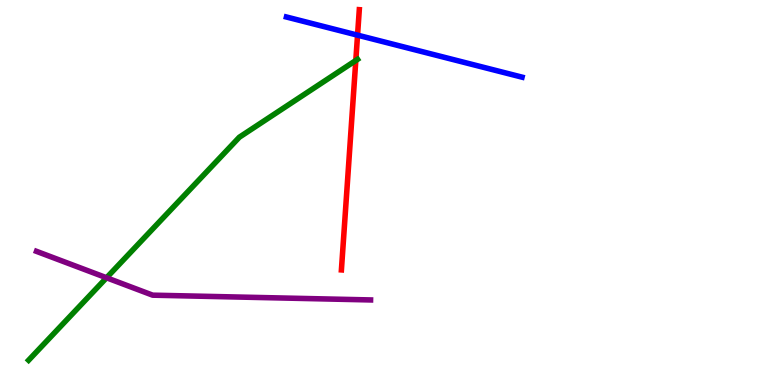[{'lines': ['blue', 'red'], 'intersections': [{'x': 4.61, 'y': 9.09}]}, {'lines': ['green', 'red'], 'intersections': [{'x': 4.59, 'y': 8.43}]}, {'lines': ['purple', 'red'], 'intersections': []}, {'lines': ['blue', 'green'], 'intersections': []}, {'lines': ['blue', 'purple'], 'intersections': []}, {'lines': ['green', 'purple'], 'intersections': [{'x': 1.37, 'y': 2.79}]}]